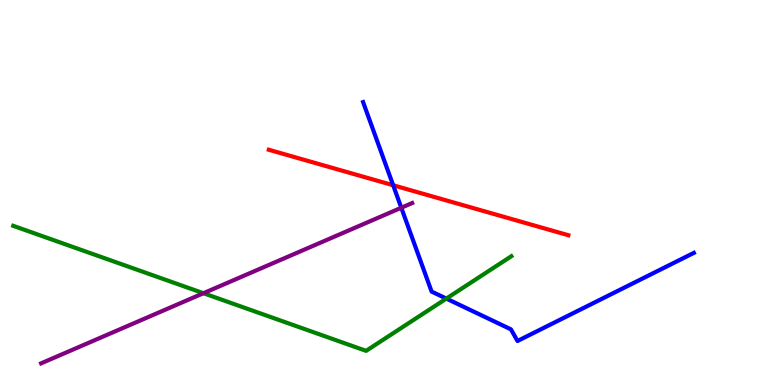[{'lines': ['blue', 'red'], 'intersections': [{'x': 5.07, 'y': 5.19}]}, {'lines': ['green', 'red'], 'intersections': []}, {'lines': ['purple', 'red'], 'intersections': []}, {'lines': ['blue', 'green'], 'intersections': [{'x': 5.76, 'y': 2.24}]}, {'lines': ['blue', 'purple'], 'intersections': [{'x': 5.18, 'y': 4.6}]}, {'lines': ['green', 'purple'], 'intersections': [{'x': 2.62, 'y': 2.38}]}]